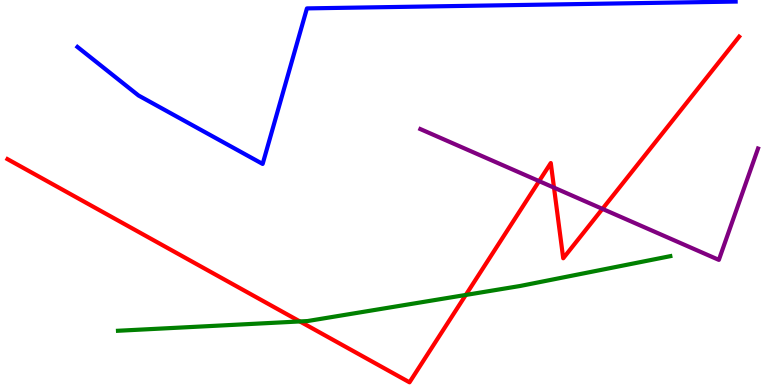[{'lines': ['blue', 'red'], 'intersections': []}, {'lines': ['green', 'red'], 'intersections': [{'x': 3.87, 'y': 1.65}, {'x': 6.01, 'y': 2.34}]}, {'lines': ['purple', 'red'], 'intersections': [{'x': 6.96, 'y': 5.3}, {'x': 7.15, 'y': 5.13}, {'x': 7.77, 'y': 4.57}]}, {'lines': ['blue', 'green'], 'intersections': []}, {'lines': ['blue', 'purple'], 'intersections': []}, {'lines': ['green', 'purple'], 'intersections': []}]